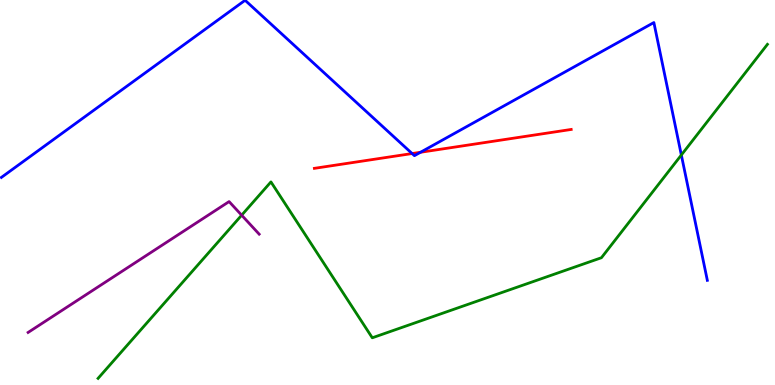[{'lines': ['blue', 'red'], 'intersections': [{'x': 5.32, 'y': 6.01}, {'x': 5.43, 'y': 6.04}]}, {'lines': ['green', 'red'], 'intersections': []}, {'lines': ['purple', 'red'], 'intersections': []}, {'lines': ['blue', 'green'], 'intersections': [{'x': 8.79, 'y': 5.97}]}, {'lines': ['blue', 'purple'], 'intersections': []}, {'lines': ['green', 'purple'], 'intersections': [{'x': 3.12, 'y': 4.41}]}]